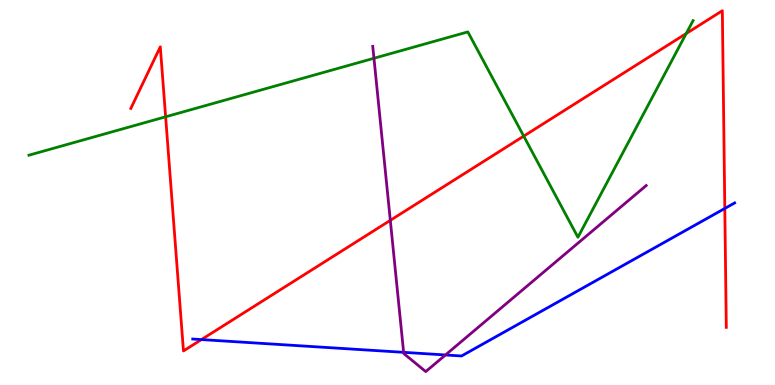[{'lines': ['blue', 'red'], 'intersections': [{'x': 2.6, 'y': 1.18}, {'x': 9.35, 'y': 4.59}]}, {'lines': ['green', 'red'], 'intersections': [{'x': 2.14, 'y': 6.97}, {'x': 6.76, 'y': 6.46}, {'x': 8.85, 'y': 9.13}]}, {'lines': ['purple', 'red'], 'intersections': [{'x': 5.04, 'y': 4.28}]}, {'lines': ['blue', 'green'], 'intersections': []}, {'lines': ['blue', 'purple'], 'intersections': [{'x': 5.21, 'y': 0.849}, {'x': 5.75, 'y': 0.78}]}, {'lines': ['green', 'purple'], 'intersections': [{'x': 4.83, 'y': 8.49}]}]